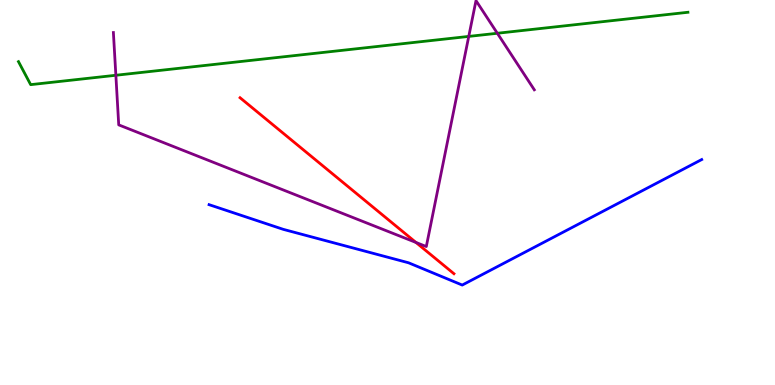[{'lines': ['blue', 'red'], 'intersections': []}, {'lines': ['green', 'red'], 'intersections': []}, {'lines': ['purple', 'red'], 'intersections': [{'x': 5.37, 'y': 3.7}]}, {'lines': ['blue', 'green'], 'intersections': []}, {'lines': ['blue', 'purple'], 'intersections': []}, {'lines': ['green', 'purple'], 'intersections': [{'x': 1.49, 'y': 8.05}, {'x': 6.05, 'y': 9.05}, {'x': 6.42, 'y': 9.14}]}]